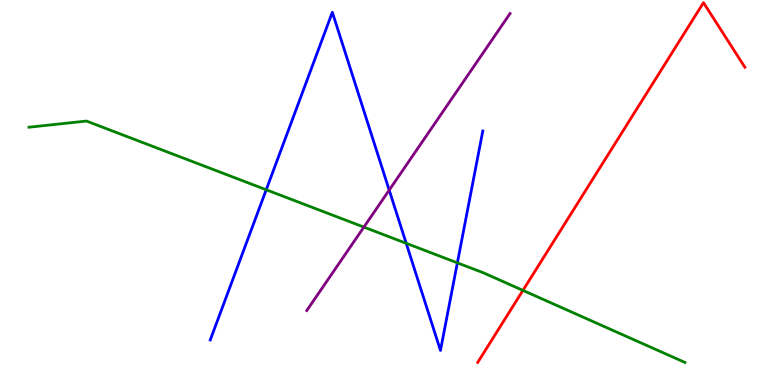[{'lines': ['blue', 'red'], 'intersections': []}, {'lines': ['green', 'red'], 'intersections': [{'x': 6.75, 'y': 2.46}]}, {'lines': ['purple', 'red'], 'intersections': []}, {'lines': ['blue', 'green'], 'intersections': [{'x': 3.44, 'y': 5.07}, {'x': 5.24, 'y': 3.68}, {'x': 5.9, 'y': 3.17}]}, {'lines': ['blue', 'purple'], 'intersections': [{'x': 5.02, 'y': 5.06}]}, {'lines': ['green', 'purple'], 'intersections': [{'x': 4.7, 'y': 4.1}]}]